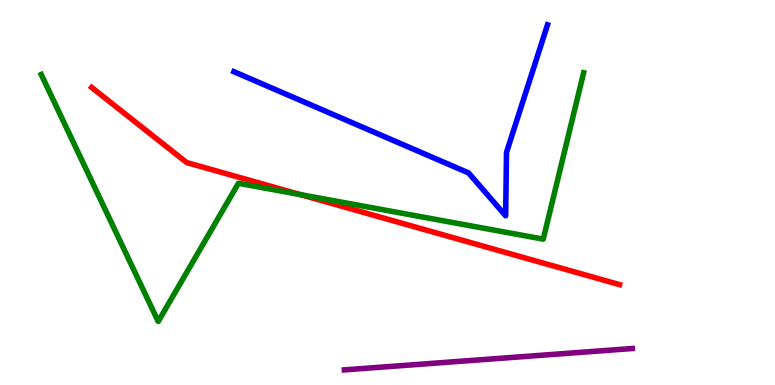[{'lines': ['blue', 'red'], 'intersections': []}, {'lines': ['green', 'red'], 'intersections': [{'x': 3.87, 'y': 4.95}]}, {'lines': ['purple', 'red'], 'intersections': []}, {'lines': ['blue', 'green'], 'intersections': []}, {'lines': ['blue', 'purple'], 'intersections': []}, {'lines': ['green', 'purple'], 'intersections': []}]